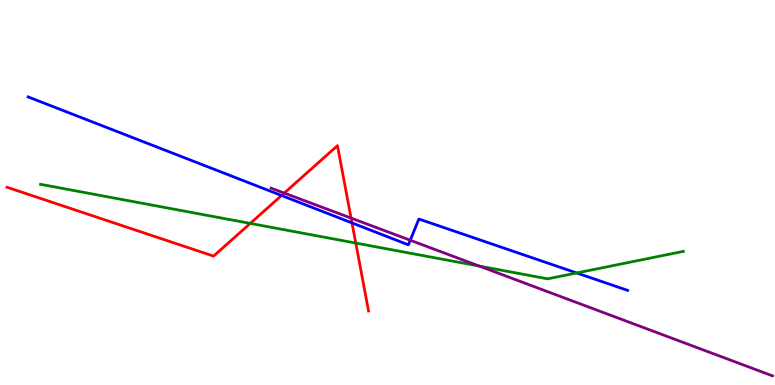[{'lines': ['blue', 'red'], 'intersections': [{'x': 3.63, 'y': 4.92}, {'x': 4.54, 'y': 4.21}]}, {'lines': ['green', 'red'], 'intersections': [{'x': 3.23, 'y': 4.2}, {'x': 4.59, 'y': 3.69}]}, {'lines': ['purple', 'red'], 'intersections': [{'x': 3.67, 'y': 4.99}, {'x': 4.53, 'y': 4.34}]}, {'lines': ['blue', 'green'], 'intersections': [{'x': 7.44, 'y': 2.91}]}, {'lines': ['blue', 'purple'], 'intersections': [{'x': 5.29, 'y': 3.76}]}, {'lines': ['green', 'purple'], 'intersections': [{'x': 6.18, 'y': 3.09}]}]